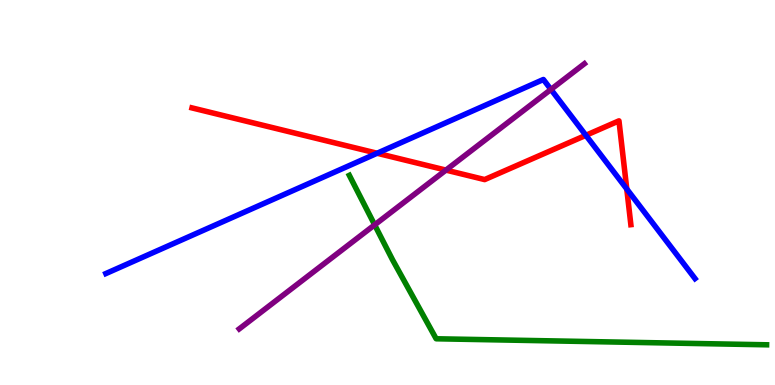[{'lines': ['blue', 'red'], 'intersections': [{'x': 4.87, 'y': 6.02}, {'x': 7.56, 'y': 6.49}, {'x': 8.09, 'y': 5.09}]}, {'lines': ['green', 'red'], 'intersections': []}, {'lines': ['purple', 'red'], 'intersections': [{'x': 5.75, 'y': 5.58}]}, {'lines': ['blue', 'green'], 'intersections': []}, {'lines': ['blue', 'purple'], 'intersections': [{'x': 7.11, 'y': 7.68}]}, {'lines': ['green', 'purple'], 'intersections': [{'x': 4.83, 'y': 4.16}]}]